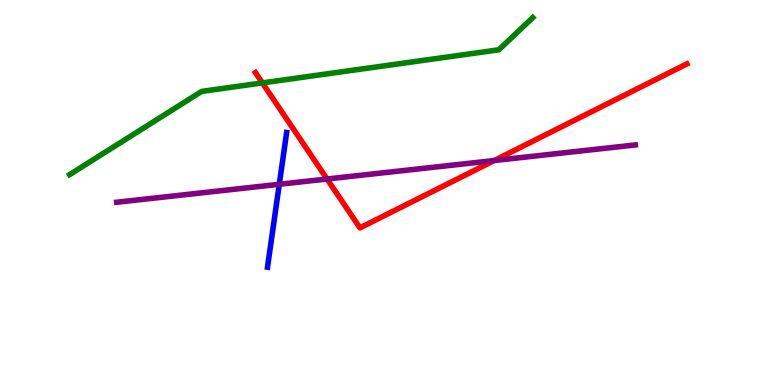[{'lines': ['blue', 'red'], 'intersections': []}, {'lines': ['green', 'red'], 'intersections': [{'x': 3.39, 'y': 7.85}]}, {'lines': ['purple', 'red'], 'intersections': [{'x': 4.22, 'y': 5.35}, {'x': 6.38, 'y': 5.83}]}, {'lines': ['blue', 'green'], 'intersections': []}, {'lines': ['blue', 'purple'], 'intersections': [{'x': 3.6, 'y': 5.21}]}, {'lines': ['green', 'purple'], 'intersections': []}]